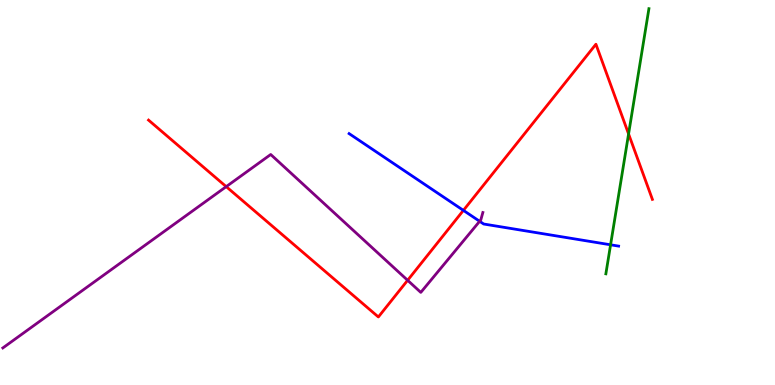[{'lines': ['blue', 'red'], 'intersections': [{'x': 5.98, 'y': 4.54}]}, {'lines': ['green', 'red'], 'intersections': [{'x': 8.11, 'y': 6.52}]}, {'lines': ['purple', 'red'], 'intersections': [{'x': 2.92, 'y': 5.15}, {'x': 5.26, 'y': 2.72}]}, {'lines': ['blue', 'green'], 'intersections': [{'x': 7.88, 'y': 3.64}]}, {'lines': ['blue', 'purple'], 'intersections': [{'x': 6.19, 'y': 4.25}]}, {'lines': ['green', 'purple'], 'intersections': []}]